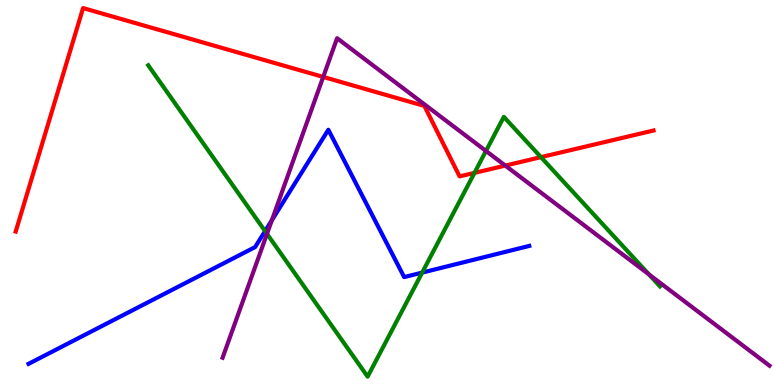[{'lines': ['blue', 'red'], 'intersections': []}, {'lines': ['green', 'red'], 'intersections': [{'x': 6.12, 'y': 5.51}, {'x': 6.98, 'y': 5.92}]}, {'lines': ['purple', 'red'], 'intersections': [{'x': 4.17, 'y': 8.0}, {'x': 6.52, 'y': 5.7}]}, {'lines': ['blue', 'green'], 'intersections': [{'x': 3.42, 'y': 4.0}, {'x': 5.45, 'y': 2.92}]}, {'lines': ['blue', 'purple'], 'intersections': [{'x': 3.51, 'y': 4.28}]}, {'lines': ['green', 'purple'], 'intersections': [{'x': 3.45, 'y': 3.93}, {'x': 6.27, 'y': 6.08}, {'x': 8.37, 'y': 2.87}]}]